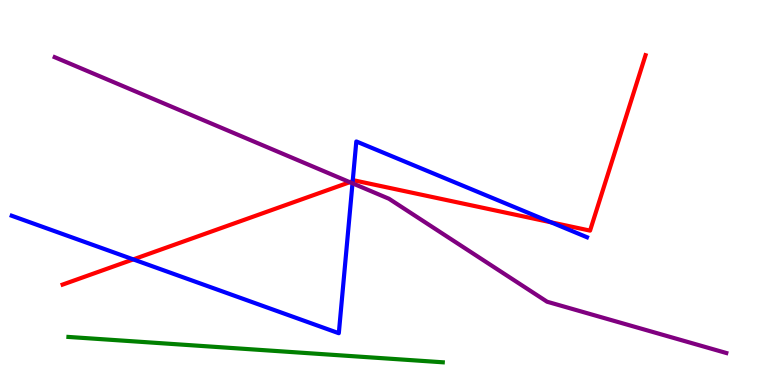[{'lines': ['blue', 'red'], 'intersections': [{'x': 1.72, 'y': 3.26}, {'x': 4.55, 'y': 5.29}, {'x': 7.11, 'y': 4.23}]}, {'lines': ['green', 'red'], 'intersections': []}, {'lines': ['purple', 'red'], 'intersections': [{'x': 4.51, 'y': 5.27}]}, {'lines': ['blue', 'green'], 'intersections': []}, {'lines': ['blue', 'purple'], 'intersections': [{'x': 4.55, 'y': 5.24}]}, {'lines': ['green', 'purple'], 'intersections': []}]